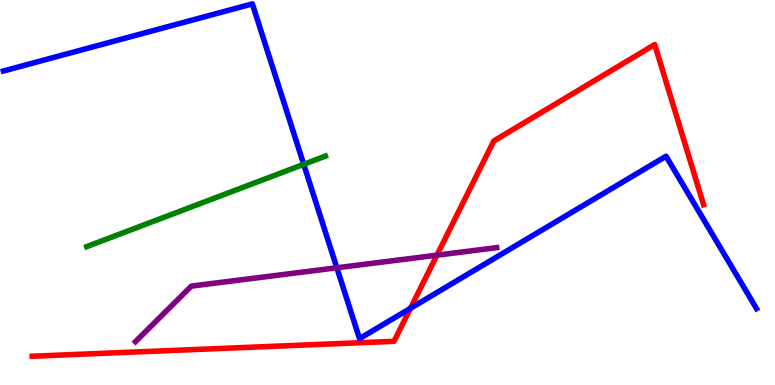[{'lines': ['blue', 'red'], 'intersections': [{'x': 5.3, 'y': 1.99}]}, {'lines': ['green', 'red'], 'intersections': []}, {'lines': ['purple', 'red'], 'intersections': [{'x': 5.64, 'y': 3.37}]}, {'lines': ['blue', 'green'], 'intersections': [{'x': 3.92, 'y': 5.73}]}, {'lines': ['blue', 'purple'], 'intersections': [{'x': 4.35, 'y': 3.04}]}, {'lines': ['green', 'purple'], 'intersections': []}]